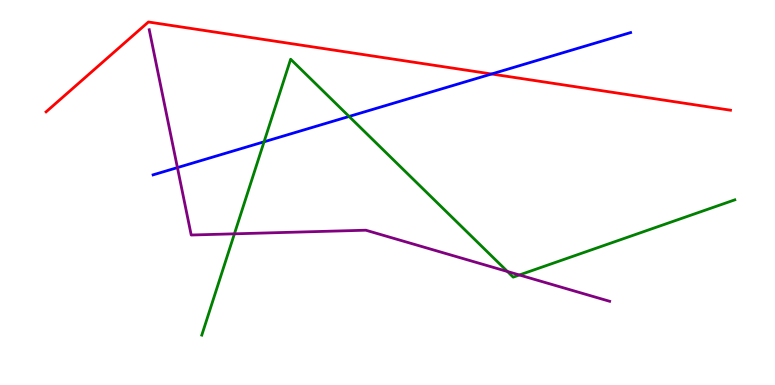[{'lines': ['blue', 'red'], 'intersections': [{'x': 6.34, 'y': 8.08}]}, {'lines': ['green', 'red'], 'intersections': []}, {'lines': ['purple', 'red'], 'intersections': []}, {'lines': ['blue', 'green'], 'intersections': [{'x': 3.41, 'y': 6.32}, {'x': 4.5, 'y': 6.98}]}, {'lines': ['blue', 'purple'], 'intersections': [{'x': 2.29, 'y': 5.65}]}, {'lines': ['green', 'purple'], 'intersections': [{'x': 3.02, 'y': 3.93}, {'x': 6.55, 'y': 2.95}, {'x': 6.7, 'y': 2.86}]}]